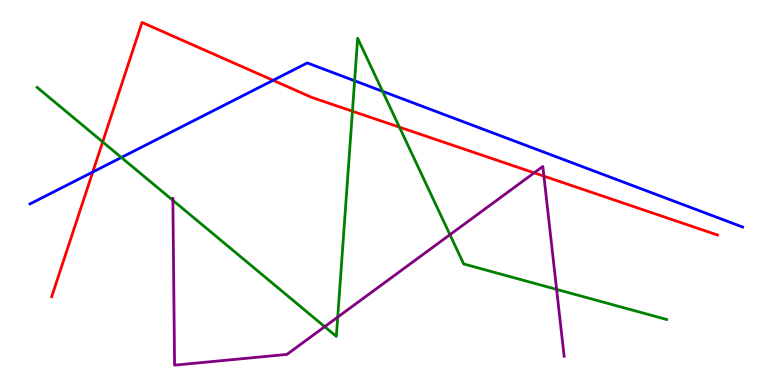[{'lines': ['blue', 'red'], 'intersections': [{'x': 1.2, 'y': 5.53}, {'x': 3.52, 'y': 7.91}]}, {'lines': ['green', 'red'], 'intersections': [{'x': 1.32, 'y': 6.31}, {'x': 4.55, 'y': 7.11}, {'x': 5.15, 'y': 6.7}]}, {'lines': ['purple', 'red'], 'intersections': [{'x': 6.89, 'y': 5.51}, {'x': 7.02, 'y': 5.42}]}, {'lines': ['blue', 'green'], 'intersections': [{'x': 1.57, 'y': 5.91}, {'x': 4.58, 'y': 7.9}, {'x': 4.94, 'y': 7.63}]}, {'lines': ['blue', 'purple'], 'intersections': []}, {'lines': ['green', 'purple'], 'intersections': [{'x': 2.23, 'y': 4.8}, {'x': 4.19, 'y': 1.51}, {'x': 4.36, 'y': 1.76}, {'x': 5.81, 'y': 3.9}, {'x': 7.18, 'y': 2.48}]}]